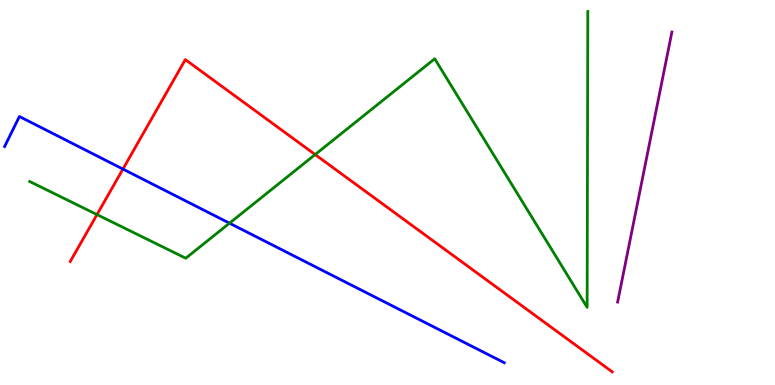[{'lines': ['blue', 'red'], 'intersections': [{'x': 1.59, 'y': 5.61}]}, {'lines': ['green', 'red'], 'intersections': [{'x': 1.25, 'y': 4.43}, {'x': 4.07, 'y': 5.99}]}, {'lines': ['purple', 'red'], 'intersections': []}, {'lines': ['blue', 'green'], 'intersections': [{'x': 2.96, 'y': 4.2}]}, {'lines': ['blue', 'purple'], 'intersections': []}, {'lines': ['green', 'purple'], 'intersections': []}]